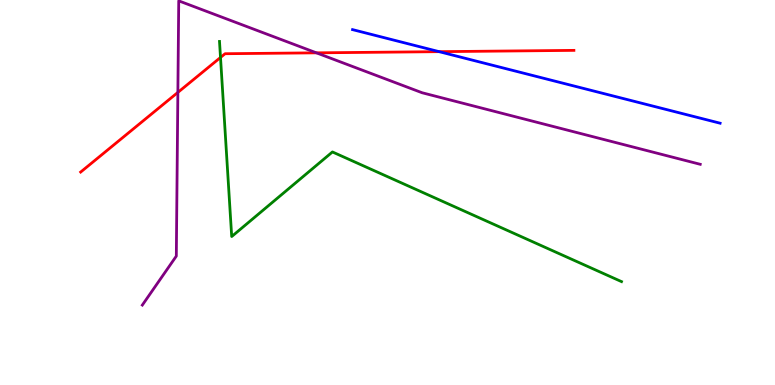[{'lines': ['blue', 'red'], 'intersections': [{'x': 5.67, 'y': 8.66}]}, {'lines': ['green', 'red'], 'intersections': [{'x': 2.85, 'y': 8.51}]}, {'lines': ['purple', 'red'], 'intersections': [{'x': 2.3, 'y': 7.6}, {'x': 4.08, 'y': 8.63}]}, {'lines': ['blue', 'green'], 'intersections': []}, {'lines': ['blue', 'purple'], 'intersections': []}, {'lines': ['green', 'purple'], 'intersections': []}]